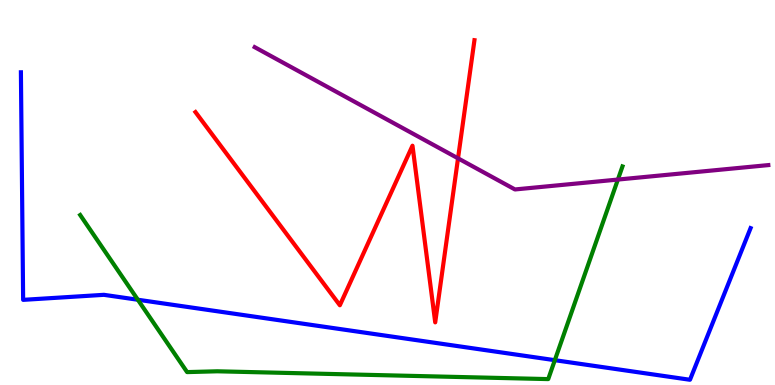[{'lines': ['blue', 'red'], 'intersections': []}, {'lines': ['green', 'red'], 'intersections': []}, {'lines': ['purple', 'red'], 'intersections': [{'x': 5.91, 'y': 5.89}]}, {'lines': ['blue', 'green'], 'intersections': [{'x': 1.78, 'y': 2.21}, {'x': 7.16, 'y': 0.645}]}, {'lines': ['blue', 'purple'], 'intersections': []}, {'lines': ['green', 'purple'], 'intersections': [{'x': 7.97, 'y': 5.34}]}]